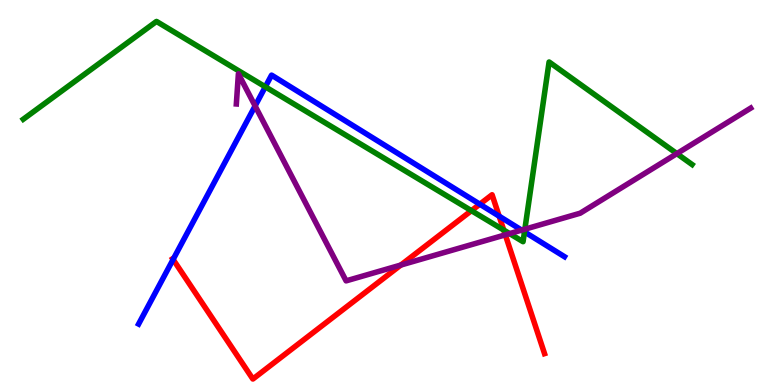[{'lines': ['blue', 'red'], 'intersections': [{'x': 2.23, 'y': 3.26}, {'x': 6.19, 'y': 4.7}, {'x': 6.44, 'y': 4.38}]}, {'lines': ['green', 'red'], 'intersections': [{'x': 6.08, 'y': 4.53}, {'x': 6.5, 'y': 4.02}]}, {'lines': ['purple', 'red'], 'intersections': [{'x': 5.17, 'y': 3.12}, {'x': 6.52, 'y': 3.9}]}, {'lines': ['blue', 'green'], 'intersections': [{'x': 3.42, 'y': 7.74}, {'x': 6.77, 'y': 3.98}]}, {'lines': ['blue', 'purple'], 'intersections': [{'x': 3.29, 'y': 7.25}, {'x': 6.73, 'y': 4.02}]}, {'lines': ['green', 'purple'], 'intersections': [{'x': 6.58, 'y': 3.93}, {'x': 6.77, 'y': 4.05}, {'x': 8.73, 'y': 6.01}]}]